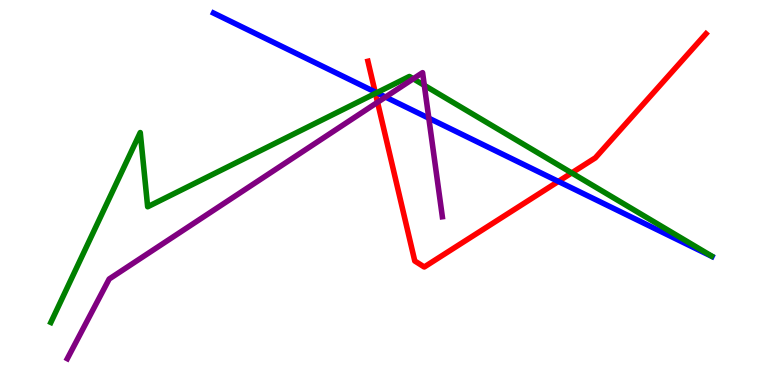[{'lines': ['blue', 'red'], 'intersections': [{'x': 4.84, 'y': 7.61}, {'x': 7.2, 'y': 5.29}]}, {'lines': ['green', 'red'], 'intersections': [{'x': 4.84, 'y': 7.57}, {'x': 7.38, 'y': 5.51}]}, {'lines': ['purple', 'red'], 'intersections': [{'x': 4.87, 'y': 7.34}]}, {'lines': ['blue', 'green'], 'intersections': [{'x': 4.86, 'y': 7.59}]}, {'lines': ['blue', 'purple'], 'intersections': [{'x': 4.97, 'y': 7.48}, {'x': 5.53, 'y': 6.93}]}, {'lines': ['green', 'purple'], 'intersections': [{'x': 5.33, 'y': 7.95}, {'x': 5.47, 'y': 7.78}]}]